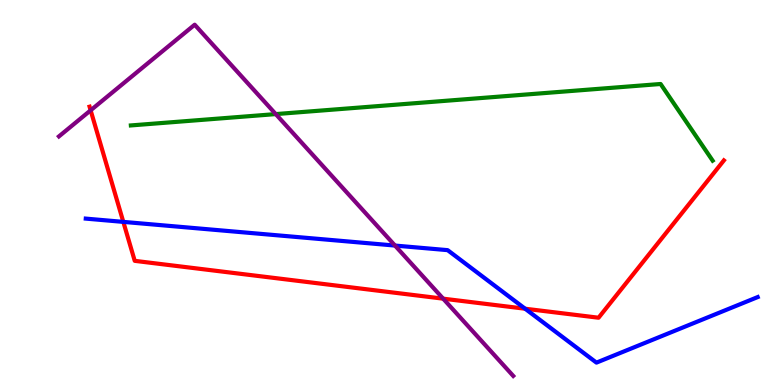[{'lines': ['blue', 'red'], 'intersections': [{'x': 1.59, 'y': 4.24}, {'x': 6.78, 'y': 1.98}]}, {'lines': ['green', 'red'], 'intersections': []}, {'lines': ['purple', 'red'], 'intersections': [{'x': 1.17, 'y': 7.13}, {'x': 5.72, 'y': 2.24}]}, {'lines': ['blue', 'green'], 'intersections': []}, {'lines': ['blue', 'purple'], 'intersections': [{'x': 5.1, 'y': 3.62}]}, {'lines': ['green', 'purple'], 'intersections': [{'x': 3.56, 'y': 7.04}]}]